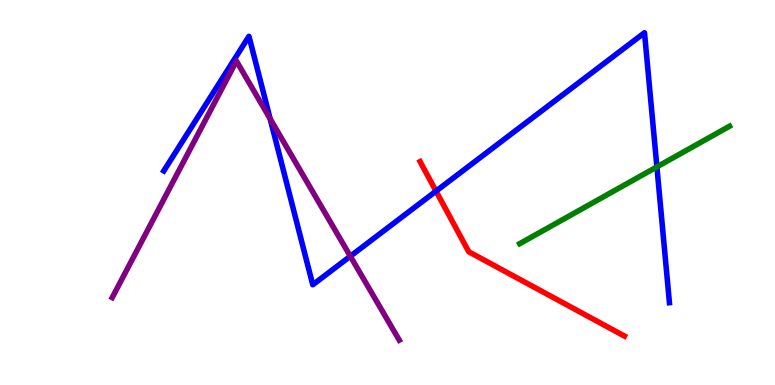[{'lines': ['blue', 'red'], 'intersections': [{'x': 5.63, 'y': 5.04}]}, {'lines': ['green', 'red'], 'intersections': []}, {'lines': ['purple', 'red'], 'intersections': []}, {'lines': ['blue', 'green'], 'intersections': [{'x': 8.48, 'y': 5.67}]}, {'lines': ['blue', 'purple'], 'intersections': [{'x': 3.49, 'y': 6.91}, {'x': 4.52, 'y': 3.34}]}, {'lines': ['green', 'purple'], 'intersections': []}]